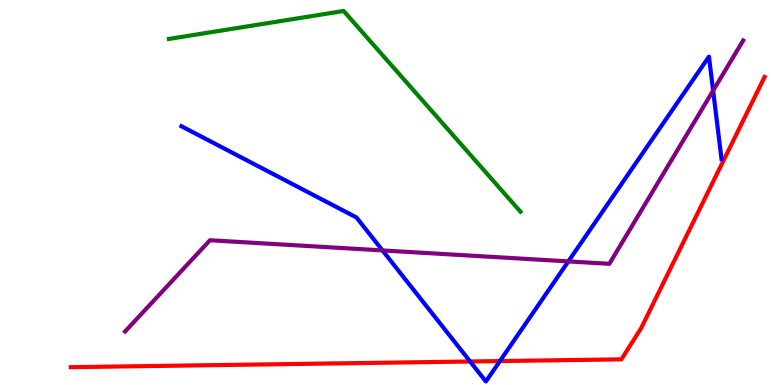[{'lines': ['blue', 'red'], 'intersections': [{'x': 6.07, 'y': 0.611}, {'x': 6.45, 'y': 0.622}]}, {'lines': ['green', 'red'], 'intersections': []}, {'lines': ['purple', 'red'], 'intersections': []}, {'lines': ['blue', 'green'], 'intersections': []}, {'lines': ['blue', 'purple'], 'intersections': [{'x': 4.94, 'y': 3.5}, {'x': 7.33, 'y': 3.21}, {'x': 9.2, 'y': 7.65}]}, {'lines': ['green', 'purple'], 'intersections': []}]